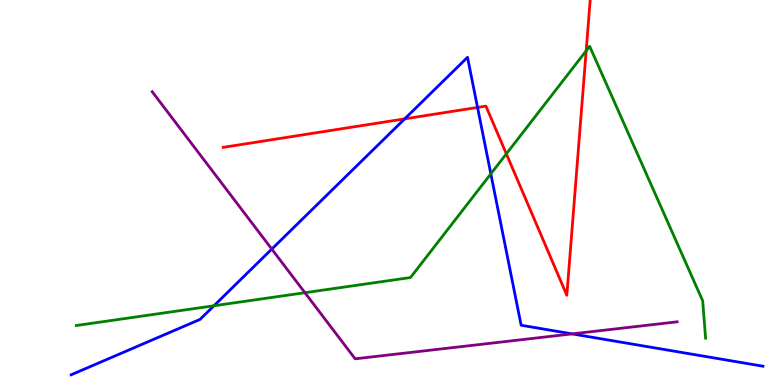[{'lines': ['blue', 'red'], 'intersections': [{'x': 5.22, 'y': 6.91}, {'x': 6.16, 'y': 7.21}]}, {'lines': ['green', 'red'], 'intersections': [{'x': 6.53, 'y': 6.0}, {'x': 7.56, 'y': 8.68}]}, {'lines': ['purple', 'red'], 'intersections': []}, {'lines': ['blue', 'green'], 'intersections': [{'x': 2.76, 'y': 2.06}, {'x': 6.33, 'y': 5.48}]}, {'lines': ['blue', 'purple'], 'intersections': [{'x': 3.51, 'y': 3.53}, {'x': 7.38, 'y': 1.33}]}, {'lines': ['green', 'purple'], 'intersections': [{'x': 3.93, 'y': 2.4}]}]